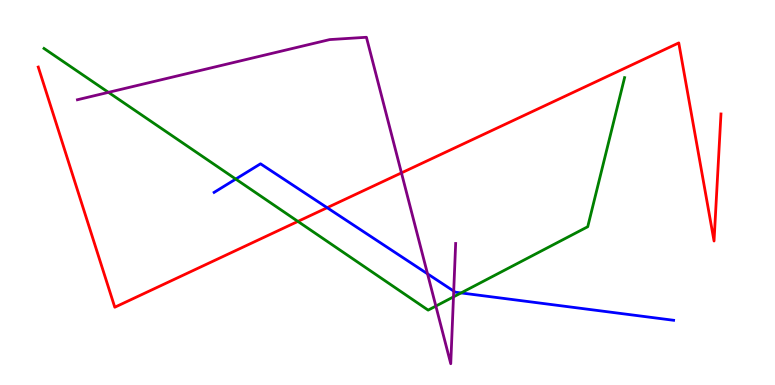[{'lines': ['blue', 'red'], 'intersections': [{'x': 4.22, 'y': 4.61}]}, {'lines': ['green', 'red'], 'intersections': [{'x': 3.84, 'y': 4.25}]}, {'lines': ['purple', 'red'], 'intersections': [{'x': 5.18, 'y': 5.51}]}, {'lines': ['blue', 'green'], 'intersections': [{'x': 3.04, 'y': 5.35}, {'x': 5.95, 'y': 2.39}]}, {'lines': ['blue', 'purple'], 'intersections': [{'x': 5.52, 'y': 2.89}, {'x': 5.85, 'y': 2.44}]}, {'lines': ['green', 'purple'], 'intersections': [{'x': 1.4, 'y': 7.6}, {'x': 5.62, 'y': 2.05}, {'x': 5.85, 'y': 2.29}]}]